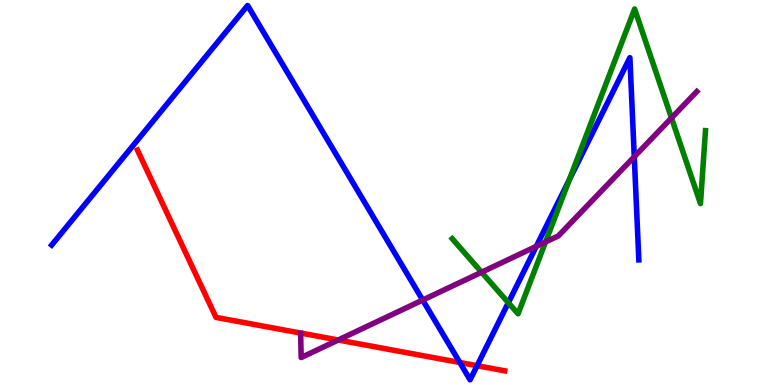[{'lines': ['blue', 'red'], 'intersections': [{'x': 5.93, 'y': 0.584}, {'x': 6.16, 'y': 0.501}]}, {'lines': ['green', 'red'], 'intersections': []}, {'lines': ['purple', 'red'], 'intersections': [{'x': 4.36, 'y': 1.17}]}, {'lines': ['blue', 'green'], 'intersections': [{'x': 6.56, 'y': 2.14}, {'x': 7.35, 'y': 5.33}]}, {'lines': ['blue', 'purple'], 'intersections': [{'x': 5.45, 'y': 2.21}, {'x': 6.92, 'y': 3.6}, {'x': 8.18, 'y': 5.93}]}, {'lines': ['green', 'purple'], 'intersections': [{'x': 6.21, 'y': 2.93}, {'x': 7.04, 'y': 3.71}, {'x': 8.66, 'y': 6.94}]}]